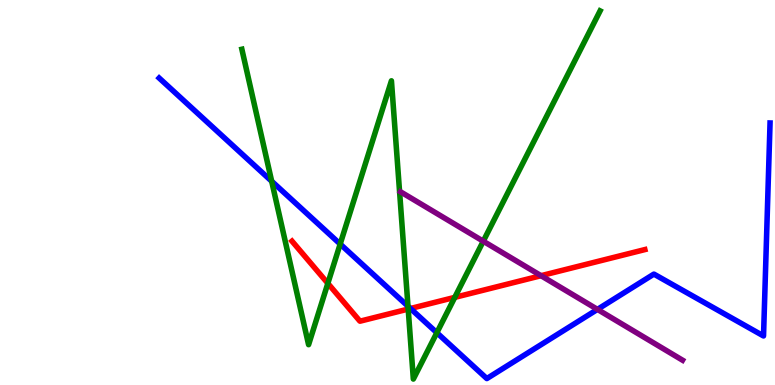[{'lines': ['blue', 'red'], 'intersections': [{'x': 5.3, 'y': 1.99}]}, {'lines': ['green', 'red'], 'intersections': [{'x': 4.23, 'y': 2.64}, {'x': 5.27, 'y': 1.97}, {'x': 5.87, 'y': 2.28}]}, {'lines': ['purple', 'red'], 'intersections': [{'x': 6.98, 'y': 2.84}]}, {'lines': ['blue', 'green'], 'intersections': [{'x': 3.51, 'y': 5.29}, {'x': 4.39, 'y': 3.66}, {'x': 5.26, 'y': 2.05}, {'x': 5.64, 'y': 1.36}]}, {'lines': ['blue', 'purple'], 'intersections': [{'x': 7.71, 'y': 1.96}]}, {'lines': ['green', 'purple'], 'intersections': [{'x': 6.24, 'y': 3.73}]}]